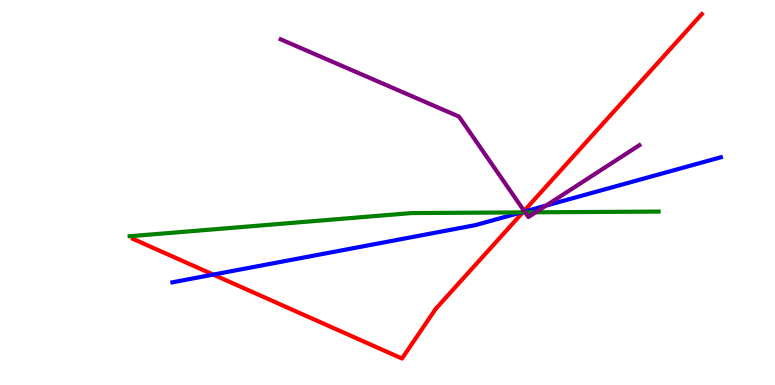[{'lines': ['blue', 'red'], 'intersections': [{'x': 2.75, 'y': 2.87}, {'x': 6.75, 'y': 4.5}]}, {'lines': ['green', 'red'], 'intersections': [{'x': 6.75, 'y': 4.48}]}, {'lines': ['purple', 'red'], 'intersections': [{'x': 6.76, 'y': 4.52}]}, {'lines': ['blue', 'green'], 'intersections': [{'x': 6.73, 'y': 4.48}]}, {'lines': ['blue', 'purple'], 'intersections': [{'x': 6.77, 'y': 4.51}, {'x': 7.05, 'y': 4.66}]}, {'lines': ['green', 'purple'], 'intersections': [{'x': 6.78, 'y': 4.48}, {'x': 6.91, 'y': 4.49}]}]